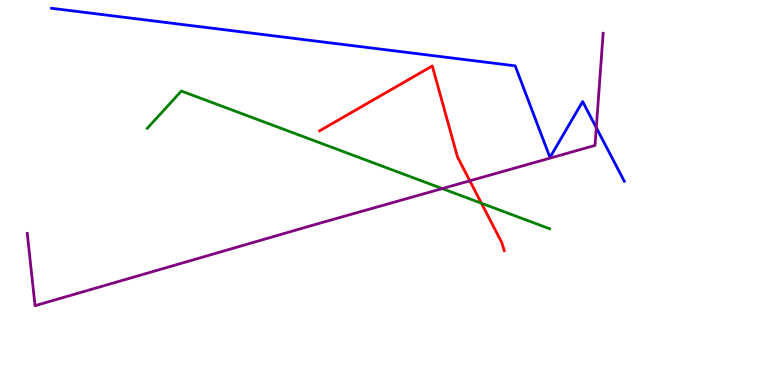[{'lines': ['blue', 'red'], 'intersections': []}, {'lines': ['green', 'red'], 'intersections': [{'x': 6.21, 'y': 4.72}]}, {'lines': ['purple', 'red'], 'intersections': [{'x': 6.06, 'y': 5.3}]}, {'lines': ['blue', 'green'], 'intersections': []}, {'lines': ['blue', 'purple'], 'intersections': [{'x': 7.69, 'y': 6.68}]}, {'lines': ['green', 'purple'], 'intersections': [{'x': 5.71, 'y': 5.1}]}]